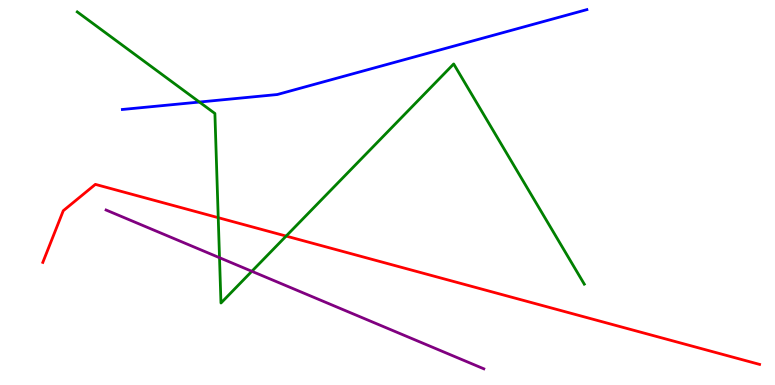[{'lines': ['blue', 'red'], 'intersections': []}, {'lines': ['green', 'red'], 'intersections': [{'x': 2.82, 'y': 4.35}, {'x': 3.69, 'y': 3.87}]}, {'lines': ['purple', 'red'], 'intersections': []}, {'lines': ['blue', 'green'], 'intersections': [{'x': 2.57, 'y': 7.35}]}, {'lines': ['blue', 'purple'], 'intersections': []}, {'lines': ['green', 'purple'], 'intersections': [{'x': 2.83, 'y': 3.31}, {'x': 3.25, 'y': 2.95}]}]